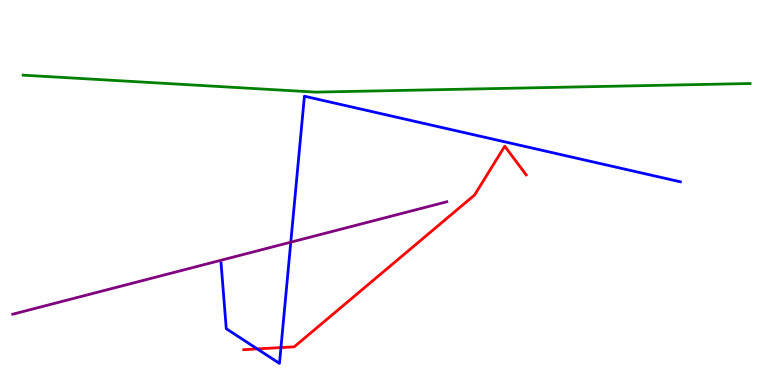[{'lines': ['blue', 'red'], 'intersections': [{'x': 3.32, 'y': 0.937}, {'x': 3.63, 'y': 0.972}]}, {'lines': ['green', 'red'], 'intersections': []}, {'lines': ['purple', 'red'], 'intersections': []}, {'lines': ['blue', 'green'], 'intersections': []}, {'lines': ['blue', 'purple'], 'intersections': [{'x': 3.75, 'y': 3.71}]}, {'lines': ['green', 'purple'], 'intersections': []}]